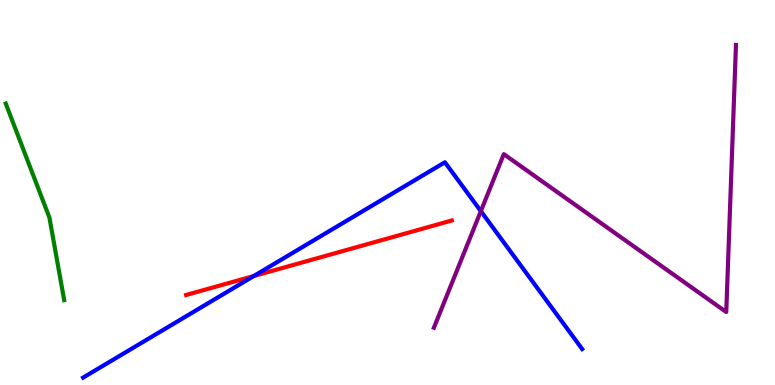[{'lines': ['blue', 'red'], 'intersections': [{'x': 3.27, 'y': 2.83}]}, {'lines': ['green', 'red'], 'intersections': []}, {'lines': ['purple', 'red'], 'intersections': []}, {'lines': ['blue', 'green'], 'intersections': []}, {'lines': ['blue', 'purple'], 'intersections': [{'x': 6.2, 'y': 4.52}]}, {'lines': ['green', 'purple'], 'intersections': []}]